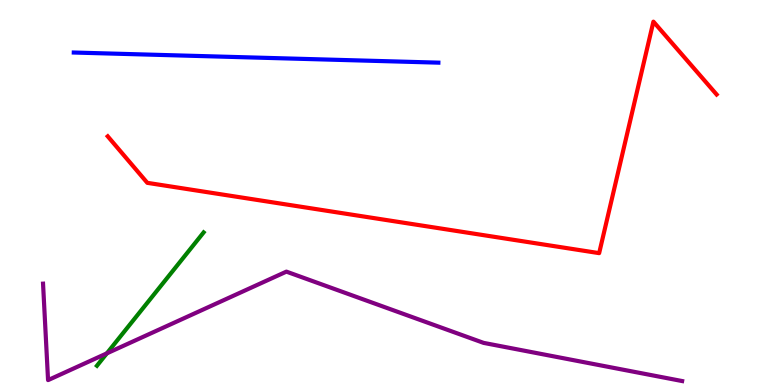[{'lines': ['blue', 'red'], 'intersections': []}, {'lines': ['green', 'red'], 'intersections': []}, {'lines': ['purple', 'red'], 'intersections': []}, {'lines': ['blue', 'green'], 'intersections': []}, {'lines': ['blue', 'purple'], 'intersections': []}, {'lines': ['green', 'purple'], 'intersections': [{'x': 1.38, 'y': 0.822}]}]